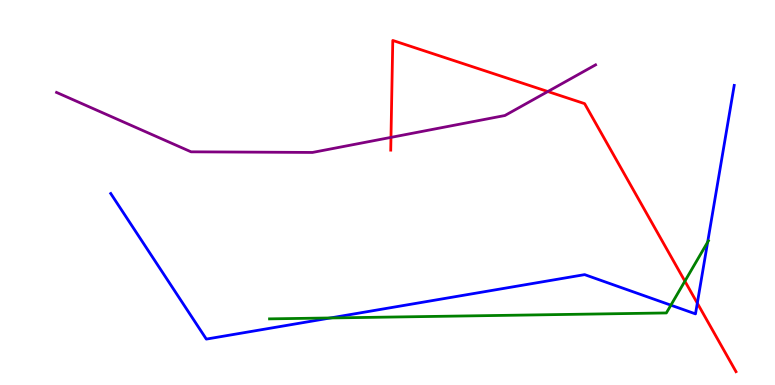[{'lines': ['blue', 'red'], 'intersections': [{'x': 9.0, 'y': 2.13}]}, {'lines': ['green', 'red'], 'intersections': [{'x': 8.84, 'y': 2.7}]}, {'lines': ['purple', 'red'], 'intersections': [{'x': 5.04, 'y': 6.43}, {'x': 7.07, 'y': 7.62}]}, {'lines': ['blue', 'green'], 'intersections': [{'x': 4.26, 'y': 1.74}, {'x': 8.66, 'y': 2.07}, {'x': 9.13, 'y': 3.71}]}, {'lines': ['blue', 'purple'], 'intersections': []}, {'lines': ['green', 'purple'], 'intersections': []}]